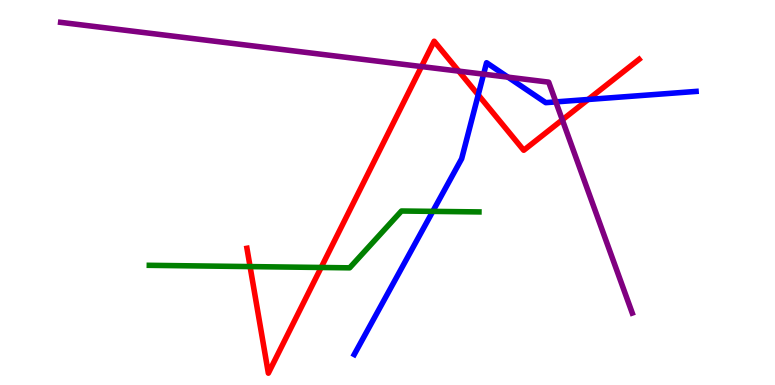[{'lines': ['blue', 'red'], 'intersections': [{'x': 6.17, 'y': 7.54}, {'x': 7.59, 'y': 7.42}]}, {'lines': ['green', 'red'], 'intersections': [{'x': 3.23, 'y': 3.08}, {'x': 4.14, 'y': 3.05}]}, {'lines': ['purple', 'red'], 'intersections': [{'x': 5.44, 'y': 8.27}, {'x': 5.92, 'y': 8.15}, {'x': 7.26, 'y': 6.89}]}, {'lines': ['blue', 'green'], 'intersections': [{'x': 5.58, 'y': 4.51}]}, {'lines': ['blue', 'purple'], 'intersections': [{'x': 6.24, 'y': 8.07}, {'x': 6.55, 'y': 8.0}, {'x': 7.17, 'y': 7.35}]}, {'lines': ['green', 'purple'], 'intersections': []}]